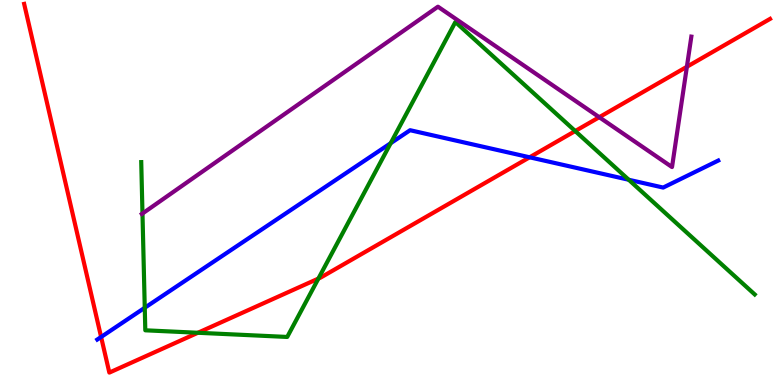[{'lines': ['blue', 'red'], 'intersections': [{'x': 1.3, 'y': 1.25}, {'x': 6.83, 'y': 5.91}]}, {'lines': ['green', 'red'], 'intersections': [{'x': 2.55, 'y': 1.36}, {'x': 4.11, 'y': 2.76}, {'x': 7.42, 'y': 6.6}]}, {'lines': ['purple', 'red'], 'intersections': [{'x': 7.73, 'y': 6.96}, {'x': 8.86, 'y': 8.27}]}, {'lines': ['blue', 'green'], 'intersections': [{'x': 1.87, 'y': 2.01}, {'x': 5.04, 'y': 6.28}, {'x': 8.11, 'y': 5.33}]}, {'lines': ['blue', 'purple'], 'intersections': []}, {'lines': ['green', 'purple'], 'intersections': [{'x': 1.84, 'y': 4.45}]}]